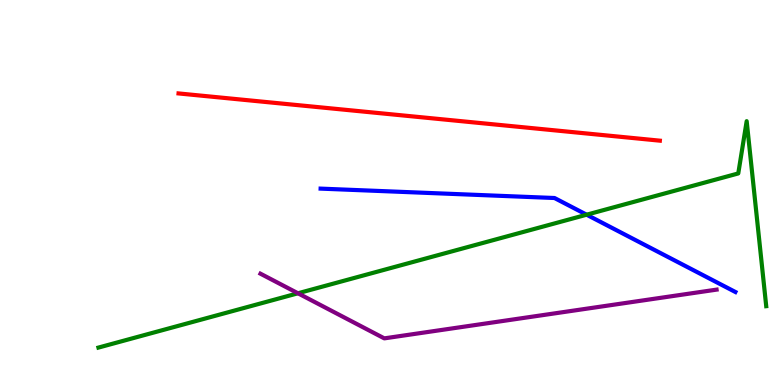[{'lines': ['blue', 'red'], 'intersections': []}, {'lines': ['green', 'red'], 'intersections': []}, {'lines': ['purple', 'red'], 'intersections': []}, {'lines': ['blue', 'green'], 'intersections': [{'x': 7.57, 'y': 4.42}]}, {'lines': ['blue', 'purple'], 'intersections': []}, {'lines': ['green', 'purple'], 'intersections': [{'x': 3.84, 'y': 2.38}]}]